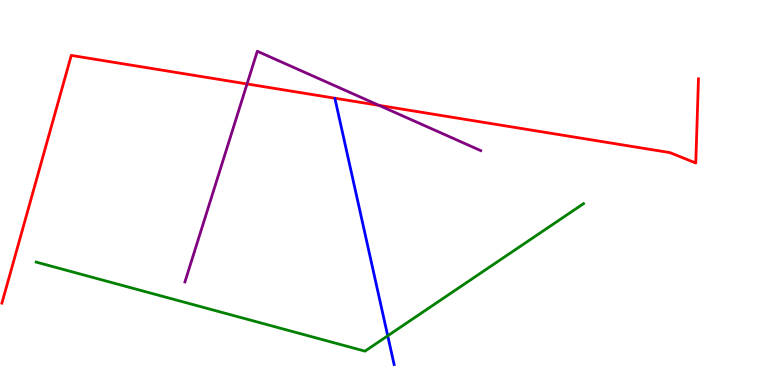[{'lines': ['blue', 'red'], 'intersections': []}, {'lines': ['green', 'red'], 'intersections': []}, {'lines': ['purple', 'red'], 'intersections': [{'x': 3.19, 'y': 7.82}, {'x': 4.89, 'y': 7.26}]}, {'lines': ['blue', 'green'], 'intersections': [{'x': 5.0, 'y': 1.28}]}, {'lines': ['blue', 'purple'], 'intersections': []}, {'lines': ['green', 'purple'], 'intersections': []}]